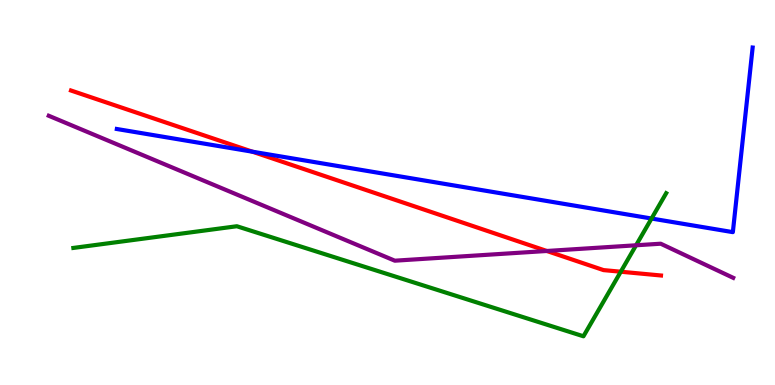[{'lines': ['blue', 'red'], 'intersections': [{'x': 3.26, 'y': 6.06}]}, {'lines': ['green', 'red'], 'intersections': [{'x': 8.01, 'y': 2.94}]}, {'lines': ['purple', 'red'], 'intersections': [{'x': 7.06, 'y': 3.48}]}, {'lines': ['blue', 'green'], 'intersections': [{'x': 8.41, 'y': 4.32}]}, {'lines': ['blue', 'purple'], 'intersections': []}, {'lines': ['green', 'purple'], 'intersections': [{'x': 8.21, 'y': 3.63}]}]